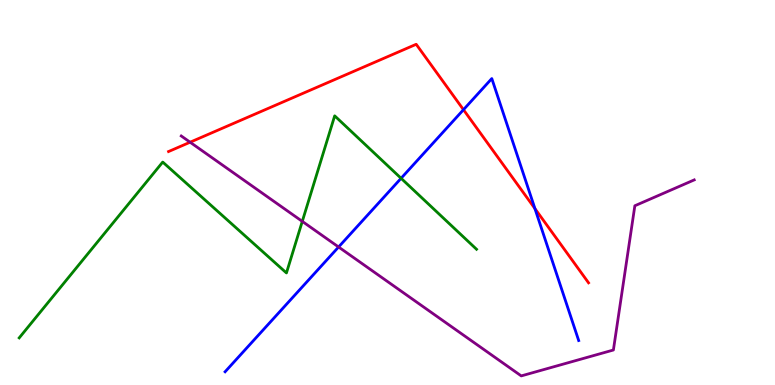[{'lines': ['blue', 'red'], 'intersections': [{'x': 5.98, 'y': 7.15}, {'x': 6.9, 'y': 4.58}]}, {'lines': ['green', 'red'], 'intersections': []}, {'lines': ['purple', 'red'], 'intersections': [{'x': 2.45, 'y': 6.31}]}, {'lines': ['blue', 'green'], 'intersections': [{'x': 5.18, 'y': 5.37}]}, {'lines': ['blue', 'purple'], 'intersections': [{'x': 4.37, 'y': 3.58}]}, {'lines': ['green', 'purple'], 'intersections': [{'x': 3.9, 'y': 4.25}]}]